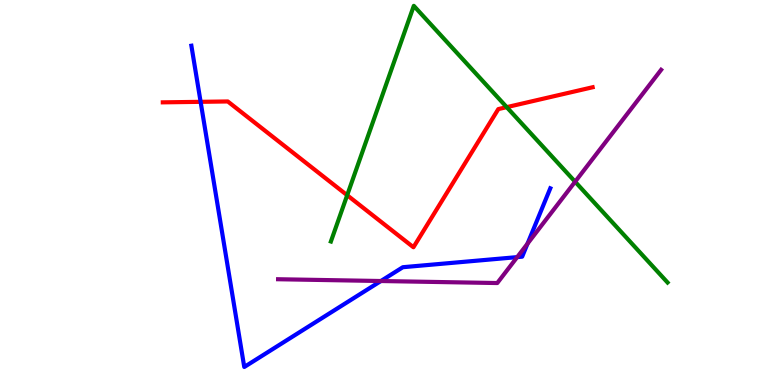[{'lines': ['blue', 'red'], 'intersections': [{'x': 2.59, 'y': 7.36}]}, {'lines': ['green', 'red'], 'intersections': [{'x': 4.48, 'y': 4.93}, {'x': 6.54, 'y': 7.22}]}, {'lines': ['purple', 'red'], 'intersections': []}, {'lines': ['blue', 'green'], 'intersections': []}, {'lines': ['blue', 'purple'], 'intersections': [{'x': 4.91, 'y': 2.7}, {'x': 6.67, 'y': 3.32}, {'x': 6.81, 'y': 3.67}]}, {'lines': ['green', 'purple'], 'intersections': [{'x': 7.42, 'y': 5.28}]}]